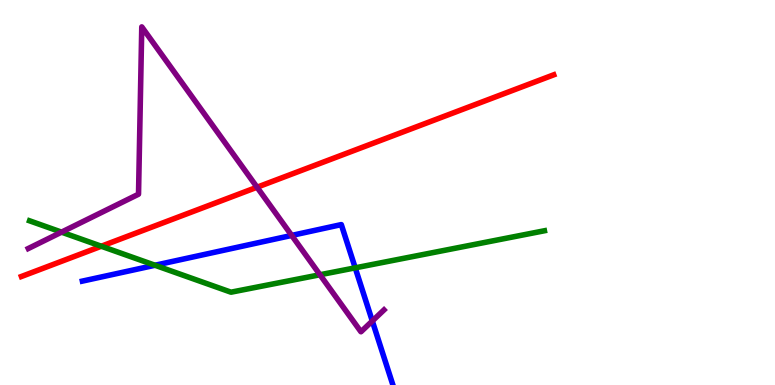[{'lines': ['blue', 'red'], 'intersections': []}, {'lines': ['green', 'red'], 'intersections': [{'x': 1.31, 'y': 3.6}]}, {'lines': ['purple', 'red'], 'intersections': [{'x': 3.32, 'y': 5.14}]}, {'lines': ['blue', 'green'], 'intersections': [{'x': 2.0, 'y': 3.11}, {'x': 4.58, 'y': 3.04}]}, {'lines': ['blue', 'purple'], 'intersections': [{'x': 3.76, 'y': 3.89}, {'x': 4.8, 'y': 1.66}]}, {'lines': ['green', 'purple'], 'intersections': [{'x': 0.794, 'y': 3.97}, {'x': 4.13, 'y': 2.86}]}]